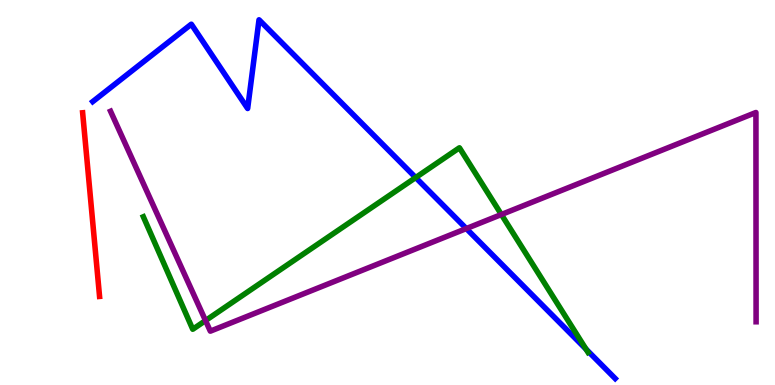[{'lines': ['blue', 'red'], 'intersections': []}, {'lines': ['green', 'red'], 'intersections': []}, {'lines': ['purple', 'red'], 'intersections': []}, {'lines': ['blue', 'green'], 'intersections': [{'x': 5.36, 'y': 5.39}, {'x': 7.56, 'y': 0.932}]}, {'lines': ['blue', 'purple'], 'intersections': [{'x': 6.02, 'y': 4.06}]}, {'lines': ['green', 'purple'], 'intersections': [{'x': 2.65, 'y': 1.67}, {'x': 6.47, 'y': 4.43}]}]